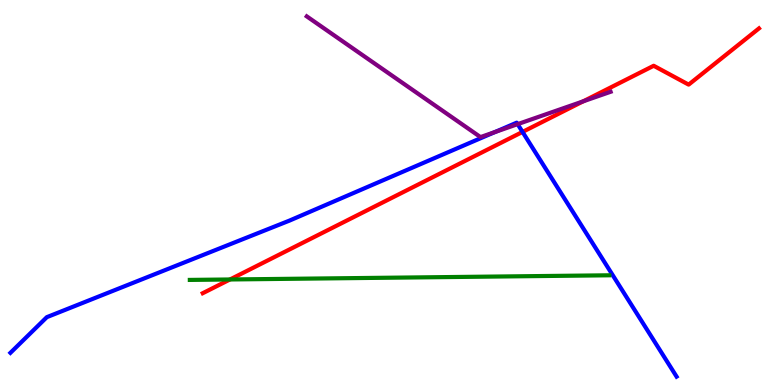[{'lines': ['blue', 'red'], 'intersections': [{'x': 6.74, 'y': 6.57}]}, {'lines': ['green', 'red'], 'intersections': [{'x': 2.97, 'y': 2.74}]}, {'lines': ['purple', 'red'], 'intersections': [{'x': 7.52, 'y': 7.37}]}, {'lines': ['blue', 'green'], 'intersections': []}, {'lines': ['blue', 'purple'], 'intersections': [{'x': 6.39, 'y': 6.57}, {'x': 6.68, 'y': 6.78}]}, {'lines': ['green', 'purple'], 'intersections': []}]